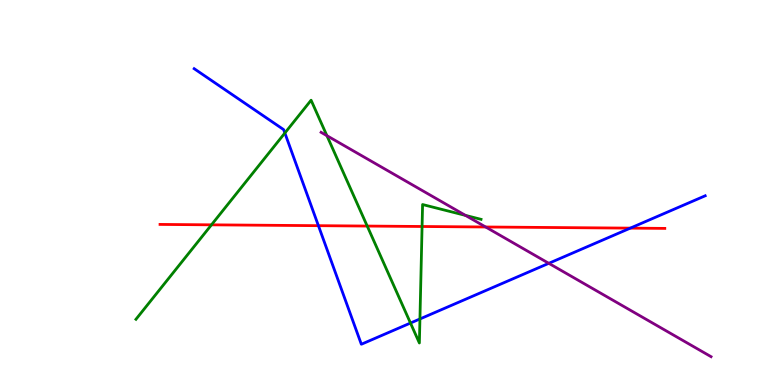[{'lines': ['blue', 'red'], 'intersections': [{'x': 4.11, 'y': 4.14}, {'x': 8.13, 'y': 4.07}]}, {'lines': ['green', 'red'], 'intersections': [{'x': 2.73, 'y': 4.16}, {'x': 4.74, 'y': 4.13}, {'x': 5.45, 'y': 4.12}]}, {'lines': ['purple', 'red'], 'intersections': [{'x': 6.27, 'y': 4.1}]}, {'lines': ['blue', 'green'], 'intersections': [{'x': 3.68, 'y': 6.55}, {'x': 5.3, 'y': 1.61}, {'x': 5.42, 'y': 1.72}]}, {'lines': ['blue', 'purple'], 'intersections': [{'x': 7.08, 'y': 3.16}]}, {'lines': ['green', 'purple'], 'intersections': [{'x': 4.22, 'y': 6.48}, {'x': 6.01, 'y': 4.41}]}]